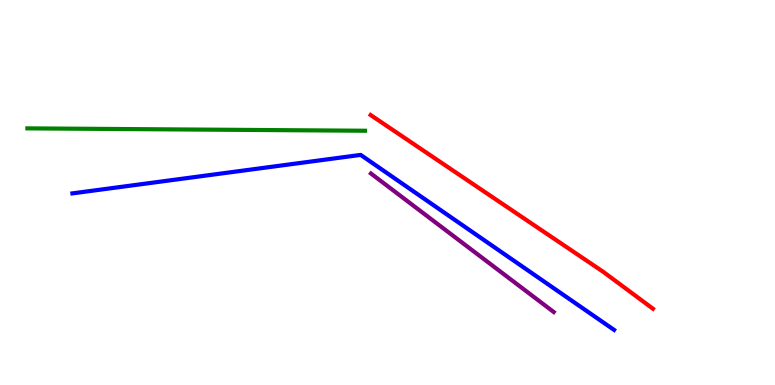[{'lines': ['blue', 'red'], 'intersections': []}, {'lines': ['green', 'red'], 'intersections': []}, {'lines': ['purple', 'red'], 'intersections': []}, {'lines': ['blue', 'green'], 'intersections': []}, {'lines': ['blue', 'purple'], 'intersections': []}, {'lines': ['green', 'purple'], 'intersections': []}]